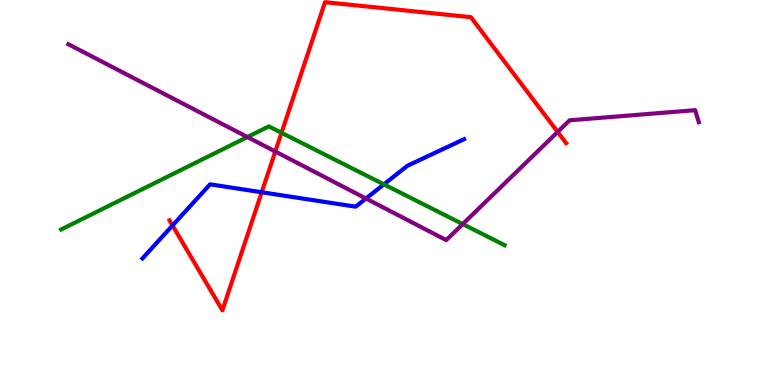[{'lines': ['blue', 'red'], 'intersections': [{'x': 2.23, 'y': 4.14}, {'x': 3.38, 'y': 5.01}]}, {'lines': ['green', 'red'], 'intersections': [{'x': 3.63, 'y': 6.55}]}, {'lines': ['purple', 'red'], 'intersections': [{'x': 3.55, 'y': 6.07}, {'x': 7.2, 'y': 6.57}]}, {'lines': ['blue', 'green'], 'intersections': [{'x': 4.95, 'y': 5.21}]}, {'lines': ['blue', 'purple'], 'intersections': [{'x': 4.72, 'y': 4.84}]}, {'lines': ['green', 'purple'], 'intersections': [{'x': 3.19, 'y': 6.44}, {'x': 5.97, 'y': 4.18}]}]